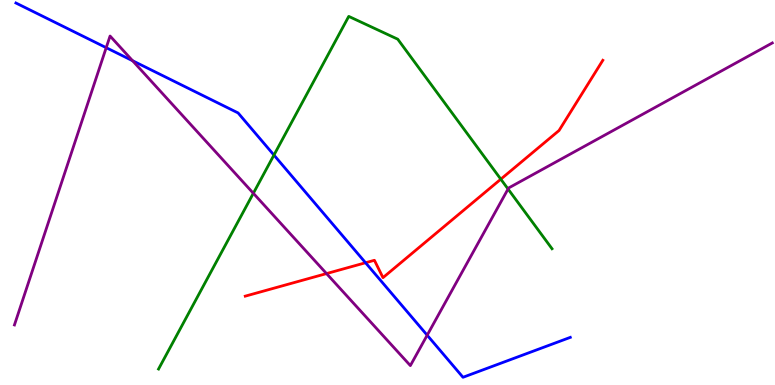[{'lines': ['blue', 'red'], 'intersections': [{'x': 4.72, 'y': 3.18}]}, {'lines': ['green', 'red'], 'intersections': [{'x': 6.46, 'y': 5.35}]}, {'lines': ['purple', 'red'], 'intersections': [{'x': 4.21, 'y': 2.89}]}, {'lines': ['blue', 'green'], 'intersections': [{'x': 3.53, 'y': 5.97}]}, {'lines': ['blue', 'purple'], 'intersections': [{'x': 1.37, 'y': 8.76}, {'x': 1.71, 'y': 8.42}, {'x': 5.51, 'y': 1.29}]}, {'lines': ['green', 'purple'], 'intersections': [{'x': 3.27, 'y': 4.98}, {'x': 6.56, 'y': 5.09}]}]